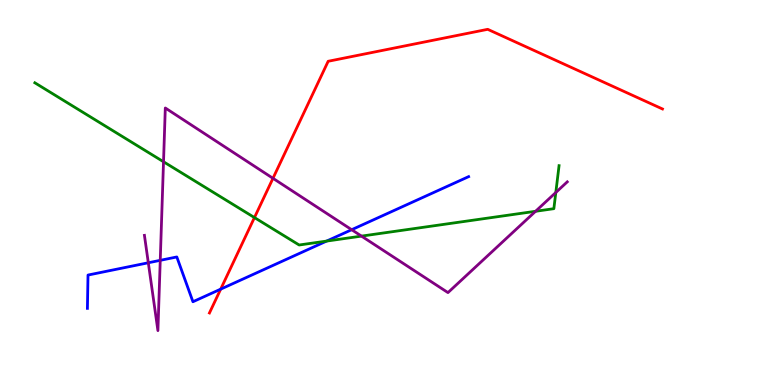[{'lines': ['blue', 'red'], 'intersections': [{'x': 2.85, 'y': 2.49}]}, {'lines': ['green', 'red'], 'intersections': [{'x': 3.28, 'y': 4.35}]}, {'lines': ['purple', 'red'], 'intersections': [{'x': 3.52, 'y': 5.37}]}, {'lines': ['blue', 'green'], 'intersections': [{'x': 4.21, 'y': 3.74}]}, {'lines': ['blue', 'purple'], 'intersections': [{'x': 1.91, 'y': 3.17}, {'x': 2.07, 'y': 3.24}, {'x': 4.54, 'y': 4.03}]}, {'lines': ['green', 'purple'], 'intersections': [{'x': 2.11, 'y': 5.8}, {'x': 4.66, 'y': 3.87}, {'x': 6.91, 'y': 4.51}, {'x': 7.17, 'y': 5.0}]}]